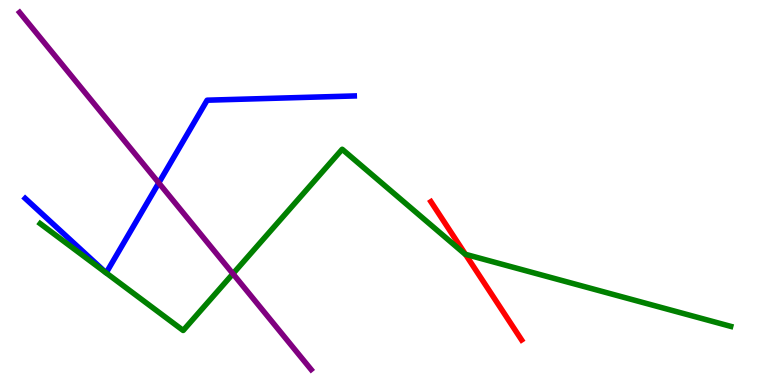[{'lines': ['blue', 'red'], 'intersections': []}, {'lines': ['green', 'red'], 'intersections': [{'x': 6.01, 'y': 3.39}]}, {'lines': ['purple', 'red'], 'intersections': []}, {'lines': ['blue', 'green'], 'intersections': []}, {'lines': ['blue', 'purple'], 'intersections': [{'x': 2.05, 'y': 5.25}]}, {'lines': ['green', 'purple'], 'intersections': [{'x': 3.01, 'y': 2.89}]}]